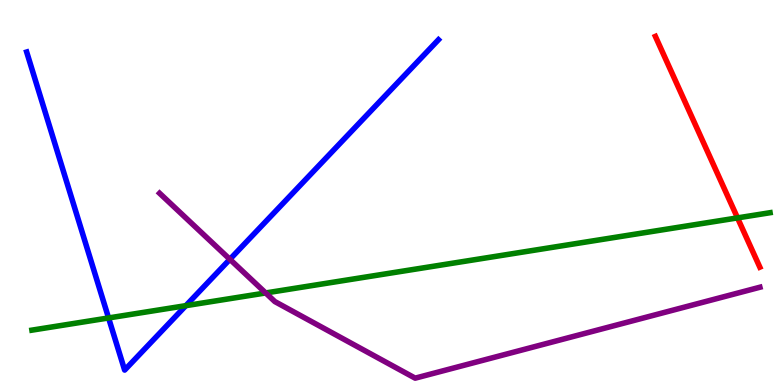[{'lines': ['blue', 'red'], 'intersections': []}, {'lines': ['green', 'red'], 'intersections': [{'x': 9.52, 'y': 4.34}]}, {'lines': ['purple', 'red'], 'intersections': []}, {'lines': ['blue', 'green'], 'intersections': [{'x': 1.4, 'y': 1.74}, {'x': 2.4, 'y': 2.06}]}, {'lines': ['blue', 'purple'], 'intersections': [{'x': 2.97, 'y': 3.26}]}, {'lines': ['green', 'purple'], 'intersections': [{'x': 3.43, 'y': 2.39}]}]